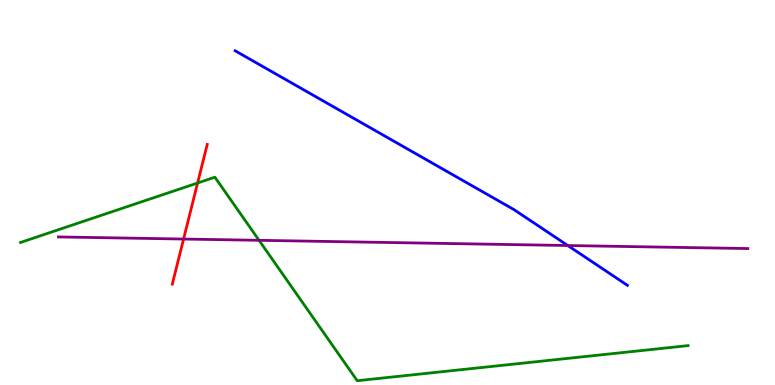[{'lines': ['blue', 'red'], 'intersections': []}, {'lines': ['green', 'red'], 'intersections': [{'x': 2.55, 'y': 5.25}]}, {'lines': ['purple', 'red'], 'intersections': [{'x': 2.37, 'y': 3.79}]}, {'lines': ['blue', 'green'], 'intersections': []}, {'lines': ['blue', 'purple'], 'intersections': [{'x': 7.33, 'y': 3.62}]}, {'lines': ['green', 'purple'], 'intersections': [{'x': 3.34, 'y': 3.76}]}]